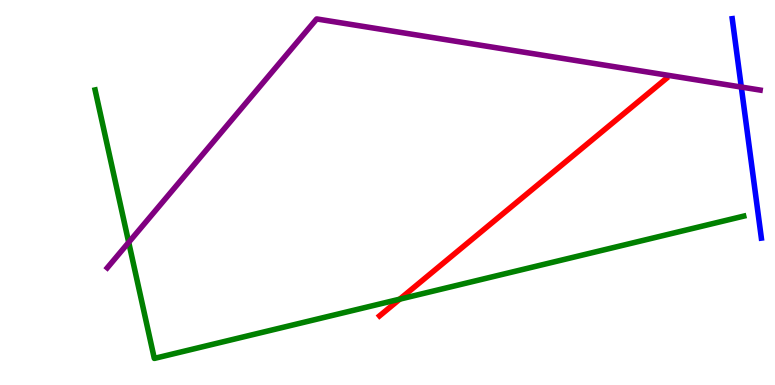[{'lines': ['blue', 'red'], 'intersections': []}, {'lines': ['green', 'red'], 'intersections': [{'x': 5.16, 'y': 2.23}]}, {'lines': ['purple', 'red'], 'intersections': []}, {'lines': ['blue', 'green'], 'intersections': []}, {'lines': ['blue', 'purple'], 'intersections': [{'x': 9.57, 'y': 7.74}]}, {'lines': ['green', 'purple'], 'intersections': [{'x': 1.66, 'y': 3.7}]}]